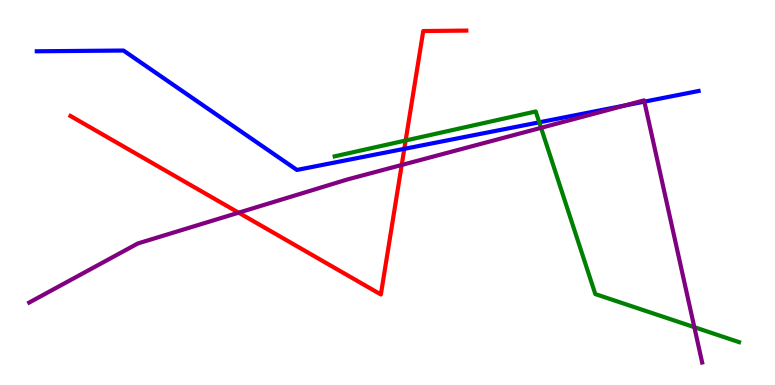[{'lines': ['blue', 'red'], 'intersections': [{'x': 5.22, 'y': 6.13}]}, {'lines': ['green', 'red'], 'intersections': [{'x': 5.23, 'y': 6.35}]}, {'lines': ['purple', 'red'], 'intersections': [{'x': 3.08, 'y': 4.48}, {'x': 5.18, 'y': 5.71}]}, {'lines': ['blue', 'green'], 'intersections': [{'x': 6.96, 'y': 6.82}]}, {'lines': ['blue', 'purple'], 'intersections': [{'x': 8.06, 'y': 7.26}, {'x': 8.31, 'y': 7.36}]}, {'lines': ['green', 'purple'], 'intersections': [{'x': 6.98, 'y': 6.68}, {'x': 8.96, 'y': 1.5}]}]